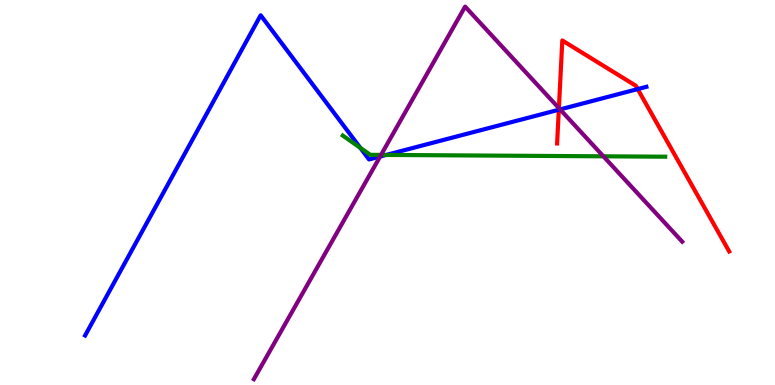[{'lines': ['blue', 'red'], 'intersections': [{'x': 7.21, 'y': 7.15}, {'x': 8.23, 'y': 7.69}]}, {'lines': ['green', 'red'], 'intersections': []}, {'lines': ['purple', 'red'], 'intersections': [{'x': 7.21, 'y': 7.19}]}, {'lines': ['blue', 'green'], 'intersections': [{'x': 4.65, 'y': 6.16}, {'x': 4.98, 'y': 5.98}]}, {'lines': ['blue', 'purple'], 'intersections': [{'x': 4.9, 'y': 5.93}, {'x': 7.23, 'y': 7.16}]}, {'lines': ['green', 'purple'], 'intersections': [{'x': 4.92, 'y': 5.98}, {'x': 7.79, 'y': 5.94}]}]